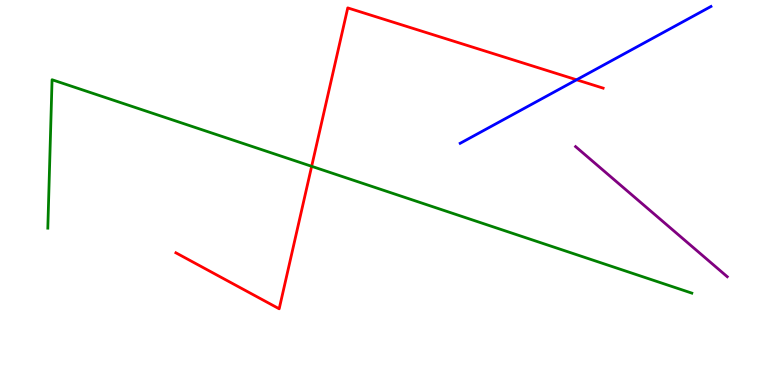[{'lines': ['blue', 'red'], 'intersections': [{'x': 7.44, 'y': 7.93}]}, {'lines': ['green', 'red'], 'intersections': [{'x': 4.02, 'y': 5.68}]}, {'lines': ['purple', 'red'], 'intersections': []}, {'lines': ['blue', 'green'], 'intersections': []}, {'lines': ['blue', 'purple'], 'intersections': []}, {'lines': ['green', 'purple'], 'intersections': []}]